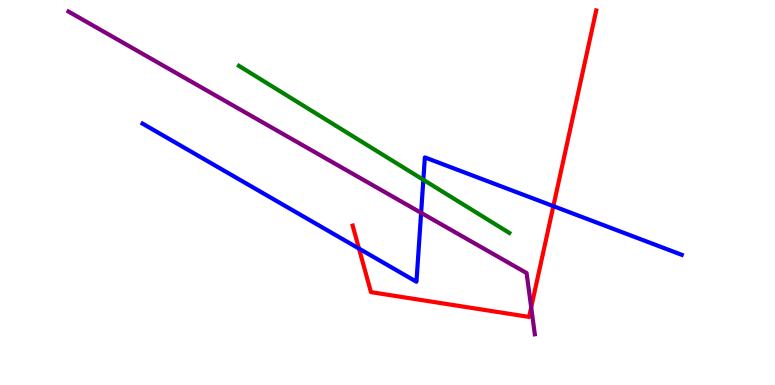[{'lines': ['blue', 'red'], 'intersections': [{'x': 4.63, 'y': 3.54}, {'x': 7.14, 'y': 4.65}]}, {'lines': ['green', 'red'], 'intersections': []}, {'lines': ['purple', 'red'], 'intersections': [{'x': 6.85, 'y': 2.02}]}, {'lines': ['blue', 'green'], 'intersections': [{'x': 5.46, 'y': 5.33}]}, {'lines': ['blue', 'purple'], 'intersections': [{'x': 5.43, 'y': 4.47}]}, {'lines': ['green', 'purple'], 'intersections': []}]